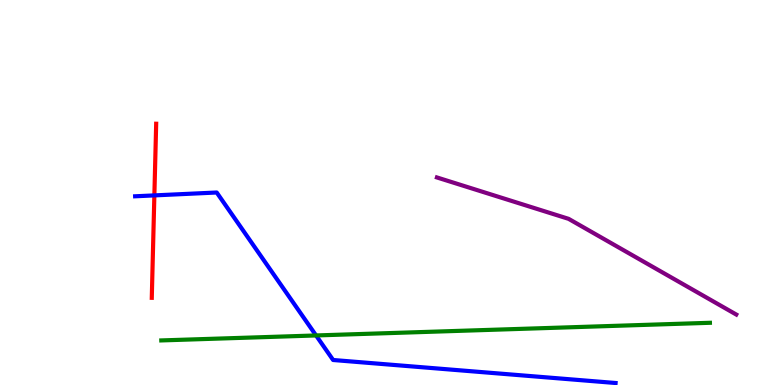[{'lines': ['blue', 'red'], 'intersections': [{'x': 1.99, 'y': 4.92}]}, {'lines': ['green', 'red'], 'intersections': []}, {'lines': ['purple', 'red'], 'intersections': []}, {'lines': ['blue', 'green'], 'intersections': [{'x': 4.08, 'y': 1.29}]}, {'lines': ['blue', 'purple'], 'intersections': []}, {'lines': ['green', 'purple'], 'intersections': []}]